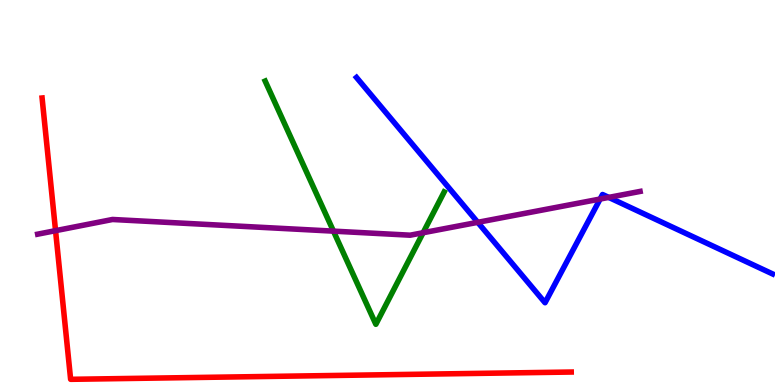[{'lines': ['blue', 'red'], 'intersections': []}, {'lines': ['green', 'red'], 'intersections': []}, {'lines': ['purple', 'red'], 'intersections': [{'x': 0.717, 'y': 4.01}]}, {'lines': ['blue', 'green'], 'intersections': []}, {'lines': ['blue', 'purple'], 'intersections': [{'x': 6.16, 'y': 4.23}, {'x': 7.74, 'y': 4.83}, {'x': 7.85, 'y': 4.87}]}, {'lines': ['green', 'purple'], 'intersections': [{'x': 4.3, 'y': 4.0}, {'x': 5.46, 'y': 3.96}]}]